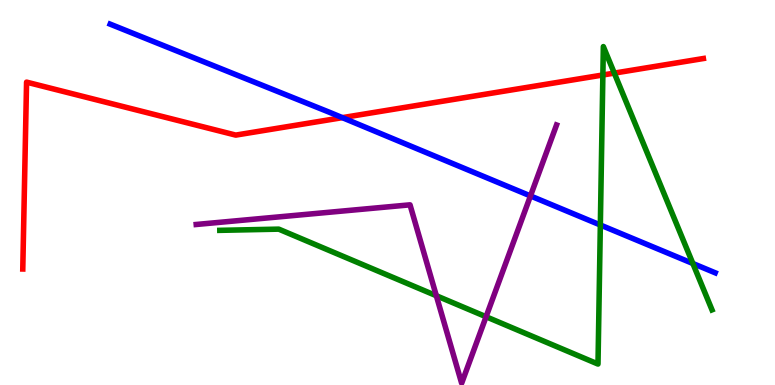[{'lines': ['blue', 'red'], 'intersections': [{'x': 4.42, 'y': 6.94}]}, {'lines': ['green', 'red'], 'intersections': [{'x': 7.78, 'y': 8.05}, {'x': 7.93, 'y': 8.1}]}, {'lines': ['purple', 'red'], 'intersections': []}, {'lines': ['blue', 'green'], 'intersections': [{'x': 7.75, 'y': 4.16}, {'x': 8.94, 'y': 3.16}]}, {'lines': ['blue', 'purple'], 'intersections': [{'x': 6.84, 'y': 4.91}]}, {'lines': ['green', 'purple'], 'intersections': [{'x': 5.63, 'y': 2.32}, {'x': 6.27, 'y': 1.77}]}]